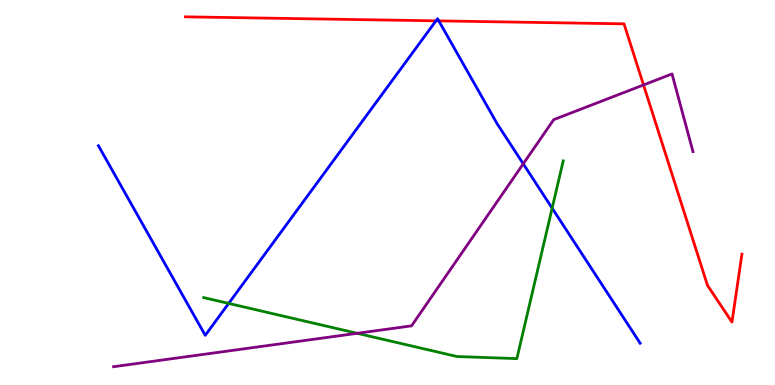[{'lines': ['blue', 'red'], 'intersections': [{'x': 5.63, 'y': 9.46}, {'x': 5.66, 'y': 9.46}]}, {'lines': ['green', 'red'], 'intersections': []}, {'lines': ['purple', 'red'], 'intersections': [{'x': 8.3, 'y': 7.79}]}, {'lines': ['blue', 'green'], 'intersections': [{'x': 2.95, 'y': 2.12}, {'x': 7.12, 'y': 4.59}]}, {'lines': ['blue', 'purple'], 'intersections': [{'x': 6.75, 'y': 5.74}]}, {'lines': ['green', 'purple'], 'intersections': [{'x': 4.61, 'y': 1.34}]}]